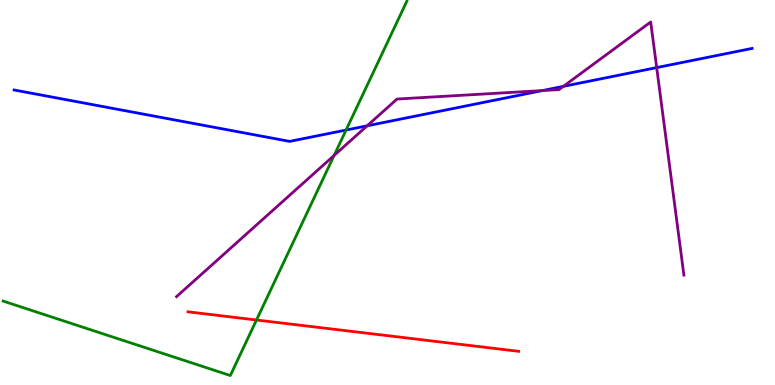[{'lines': ['blue', 'red'], 'intersections': []}, {'lines': ['green', 'red'], 'intersections': [{'x': 3.31, 'y': 1.69}]}, {'lines': ['purple', 'red'], 'intersections': []}, {'lines': ['blue', 'green'], 'intersections': [{'x': 4.47, 'y': 6.62}]}, {'lines': ['blue', 'purple'], 'intersections': [{'x': 4.74, 'y': 6.73}, {'x': 7.0, 'y': 7.65}, {'x': 7.27, 'y': 7.76}, {'x': 8.47, 'y': 8.24}]}, {'lines': ['green', 'purple'], 'intersections': [{'x': 4.31, 'y': 5.96}]}]